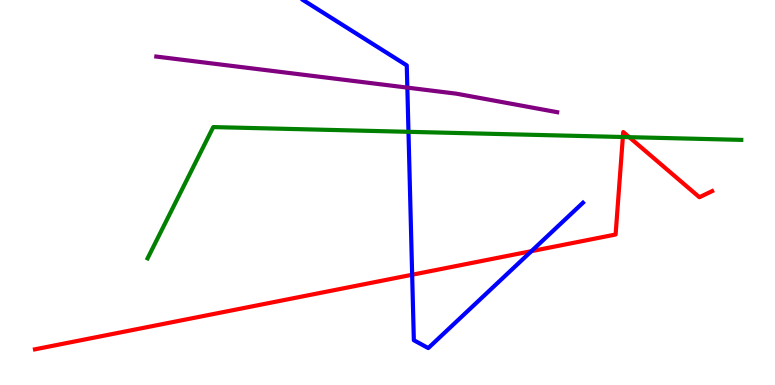[{'lines': ['blue', 'red'], 'intersections': [{'x': 5.32, 'y': 2.86}, {'x': 6.86, 'y': 3.48}]}, {'lines': ['green', 'red'], 'intersections': [{'x': 8.04, 'y': 6.44}, {'x': 8.12, 'y': 6.44}]}, {'lines': ['purple', 'red'], 'intersections': []}, {'lines': ['blue', 'green'], 'intersections': [{'x': 5.27, 'y': 6.58}]}, {'lines': ['blue', 'purple'], 'intersections': [{'x': 5.26, 'y': 7.72}]}, {'lines': ['green', 'purple'], 'intersections': []}]